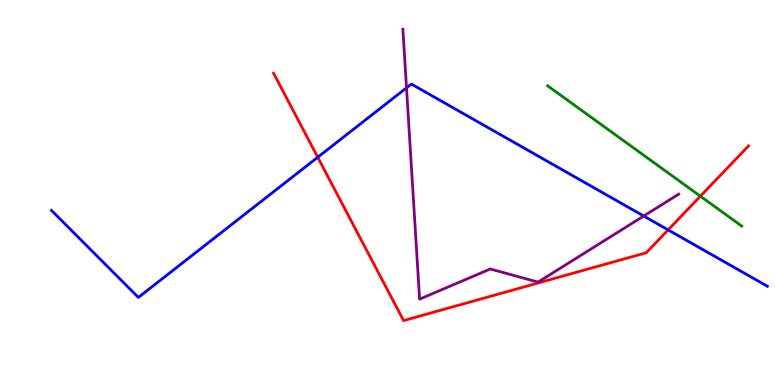[{'lines': ['blue', 'red'], 'intersections': [{'x': 4.1, 'y': 5.92}, {'x': 8.62, 'y': 4.03}]}, {'lines': ['green', 'red'], 'intersections': [{'x': 9.04, 'y': 4.9}]}, {'lines': ['purple', 'red'], 'intersections': []}, {'lines': ['blue', 'green'], 'intersections': []}, {'lines': ['blue', 'purple'], 'intersections': [{'x': 5.25, 'y': 7.72}, {'x': 8.31, 'y': 4.39}]}, {'lines': ['green', 'purple'], 'intersections': []}]